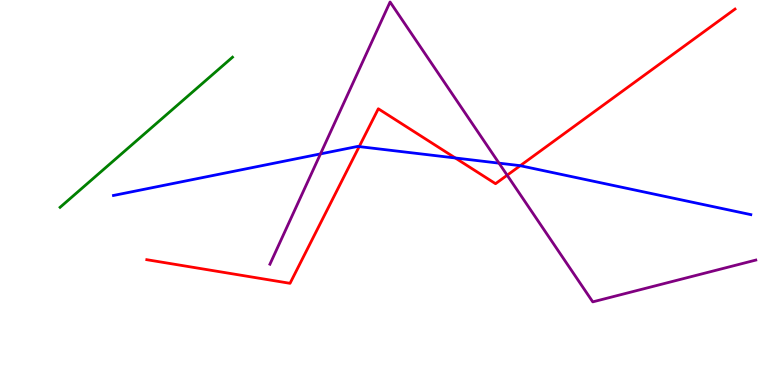[{'lines': ['blue', 'red'], 'intersections': [{'x': 4.63, 'y': 6.19}, {'x': 5.87, 'y': 5.9}, {'x': 6.71, 'y': 5.7}]}, {'lines': ['green', 'red'], 'intersections': []}, {'lines': ['purple', 'red'], 'intersections': [{'x': 6.54, 'y': 5.45}]}, {'lines': ['blue', 'green'], 'intersections': []}, {'lines': ['blue', 'purple'], 'intersections': [{'x': 4.14, 'y': 6.0}, {'x': 6.44, 'y': 5.76}]}, {'lines': ['green', 'purple'], 'intersections': []}]